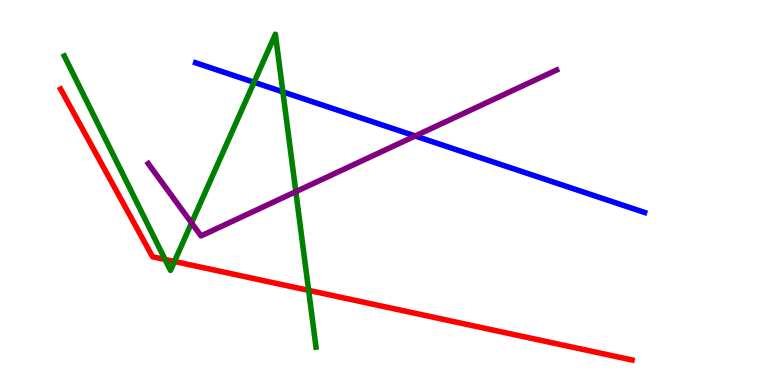[{'lines': ['blue', 'red'], 'intersections': []}, {'lines': ['green', 'red'], 'intersections': [{'x': 2.13, 'y': 3.26}, {'x': 2.25, 'y': 3.21}, {'x': 3.98, 'y': 2.46}]}, {'lines': ['purple', 'red'], 'intersections': []}, {'lines': ['blue', 'green'], 'intersections': [{'x': 3.28, 'y': 7.86}, {'x': 3.65, 'y': 7.61}]}, {'lines': ['blue', 'purple'], 'intersections': [{'x': 5.36, 'y': 6.47}]}, {'lines': ['green', 'purple'], 'intersections': [{'x': 2.47, 'y': 4.21}, {'x': 3.82, 'y': 5.02}]}]